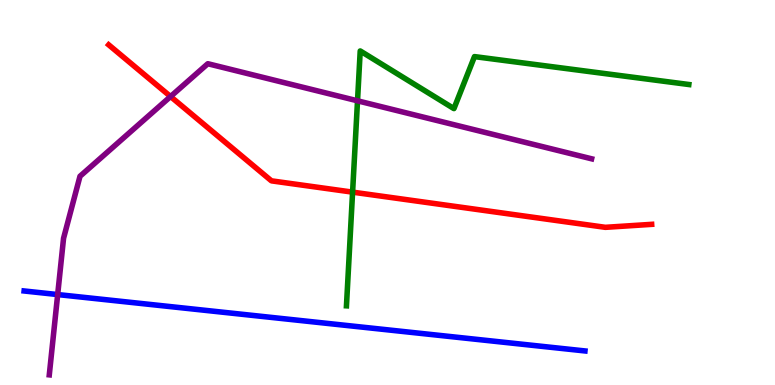[{'lines': ['blue', 'red'], 'intersections': []}, {'lines': ['green', 'red'], 'intersections': [{'x': 4.55, 'y': 5.01}]}, {'lines': ['purple', 'red'], 'intersections': [{'x': 2.2, 'y': 7.49}]}, {'lines': ['blue', 'green'], 'intersections': []}, {'lines': ['blue', 'purple'], 'intersections': [{'x': 0.744, 'y': 2.35}]}, {'lines': ['green', 'purple'], 'intersections': [{'x': 4.61, 'y': 7.38}]}]